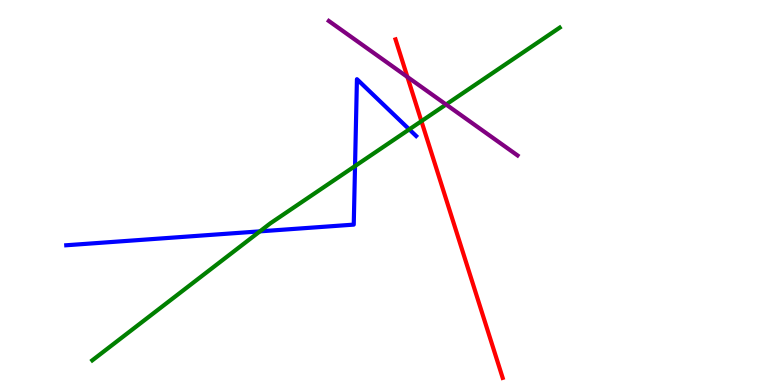[{'lines': ['blue', 'red'], 'intersections': []}, {'lines': ['green', 'red'], 'intersections': [{'x': 5.44, 'y': 6.85}]}, {'lines': ['purple', 'red'], 'intersections': [{'x': 5.26, 'y': 8.0}]}, {'lines': ['blue', 'green'], 'intersections': [{'x': 3.35, 'y': 3.99}, {'x': 4.58, 'y': 5.69}, {'x': 5.28, 'y': 6.64}]}, {'lines': ['blue', 'purple'], 'intersections': []}, {'lines': ['green', 'purple'], 'intersections': [{'x': 5.76, 'y': 7.29}]}]